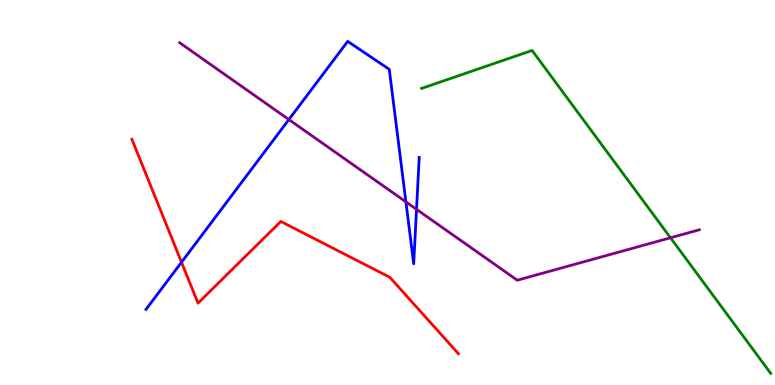[{'lines': ['blue', 'red'], 'intersections': [{'x': 2.34, 'y': 3.19}]}, {'lines': ['green', 'red'], 'intersections': []}, {'lines': ['purple', 'red'], 'intersections': []}, {'lines': ['blue', 'green'], 'intersections': []}, {'lines': ['blue', 'purple'], 'intersections': [{'x': 3.73, 'y': 6.89}, {'x': 5.24, 'y': 4.76}, {'x': 5.37, 'y': 4.56}]}, {'lines': ['green', 'purple'], 'intersections': [{'x': 8.65, 'y': 3.82}]}]